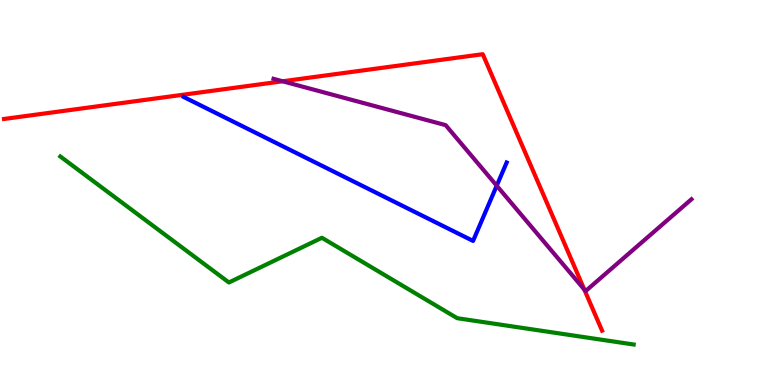[{'lines': ['blue', 'red'], 'intersections': []}, {'lines': ['green', 'red'], 'intersections': []}, {'lines': ['purple', 'red'], 'intersections': [{'x': 3.65, 'y': 7.89}, {'x': 7.54, 'y': 2.48}]}, {'lines': ['blue', 'green'], 'intersections': []}, {'lines': ['blue', 'purple'], 'intersections': [{'x': 6.41, 'y': 5.18}]}, {'lines': ['green', 'purple'], 'intersections': []}]